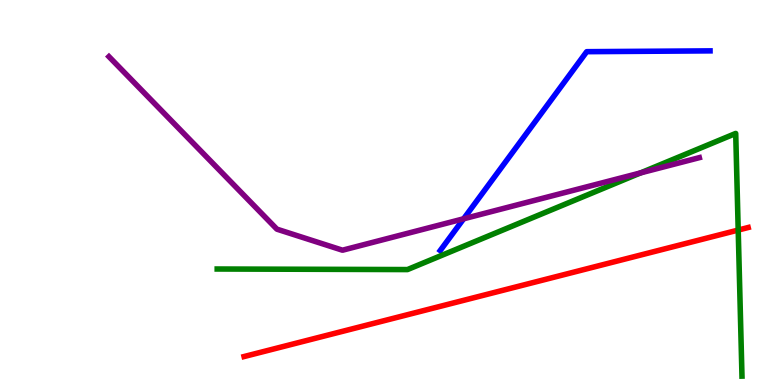[{'lines': ['blue', 'red'], 'intersections': []}, {'lines': ['green', 'red'], 'intersections': [{'x': 9.53, 'y': 4.02}]}, {'lines': ['purple', 'red'], 'intersections': []}, {'lines': ['blue', 'green'], 'intersections': []}, {'lines': ['blue', 'purple'], 'intersections': [{'x': 5.98, 'y': 4.32}]}, {'lines': ['green', 'purple'], 'intersections': [{'x': 8.27, 'y': 5.51}]}]